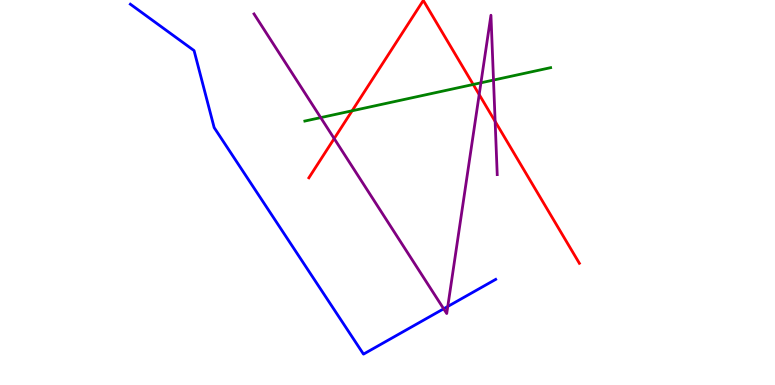[{'lines': ['blue', 'red'], 'intersections': []}, {'lines': ['green', 'red'], 'intersections': [{'x': 4.54, 'y': 7.12}, {'x': 6.11, 'y': 7.81}]}, {'lines': ['purple', 'red'], 'intersections': [{'x': 4.31, 'y': 6.4}, {'x': 6.18, 'y': 7.54}, {'x': 6.39, 'y': 6.85}]}, {'lines': ['blue', 'green'], 'intersections': []}, {'lines': ['blue', 'purple'], 'intersections': [{'x': 5.72, 'y': 1.98}, {'x': 5.78, 'y': 2.04}]}, {'lines': ['green', 'purple'], 'intersections': [{'x': 4.14, 'y': 6.95}, {'x': 6.21, 'y': 7.85}, {'x': 6.37, 'y': 7.92}]}]